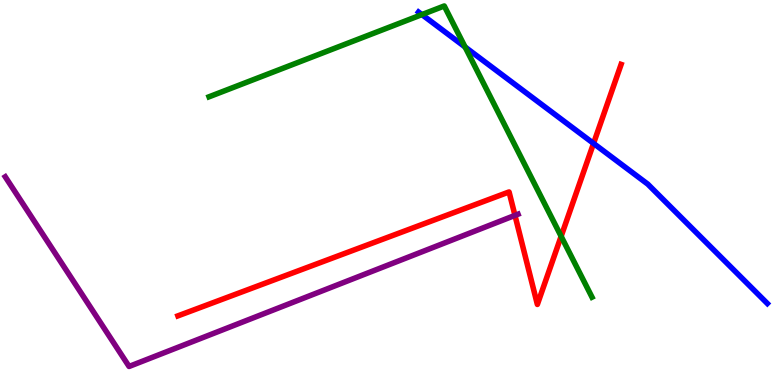[{'lines': ['blue', 'red'], 'intersections': [{'x': 7.66, 'y': 6.27}]}, {'lines': ['green', 'red'], 'intersections': [{'x': 7.24, 'y': 3.86}]}, {'lines': ['purple', 'red'], 'intersections': [{'x': 6.64, 'y': 4.41}]}, {'lines': ['blue', 'green'], 'intersections': [{'x': 5.44, 'y': 9.62}, {'x': 6.0, 'y': 8.78}]}, {'lines': ['blue', 'purple'], 'intersections': []}, {'lines': ['green', 'purple'], 'intersections': []}]